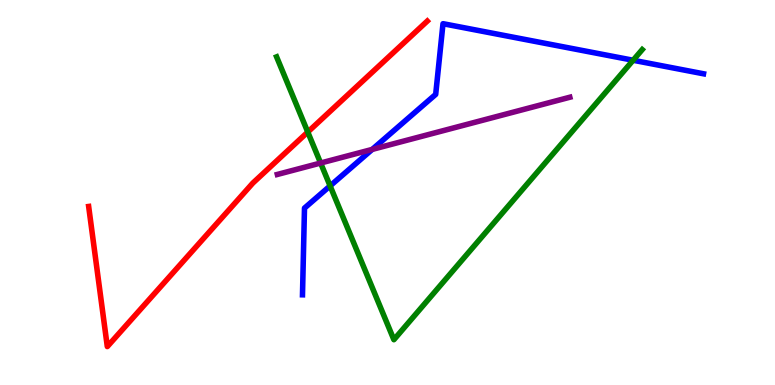[{'lines': ['blue', 'red'], 'intersections': []}, {'lines': ['green', 'red'], 'intersections': [{'x': 3.97, 'y': 6.57}]}, {'lines': ['purple', 'red'], 'intersections': []}, {'lines': ['blue', 'green'], 'intersections': [{'x': 4.26, 'y': 5.17}, {'x': 8.17, 'y': 8.44}]}, {'lines': ['blue', 'purple'], 'intersections': [{'x': 4.8, 'y': 6.12}]}, {'lines': ['green', 'purple'], 'intersections': [{'x': 4.14, 'y': 5.77}]}]